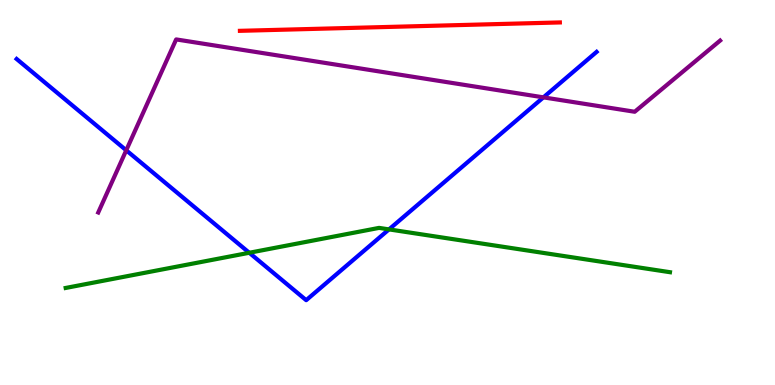[{'lines': ['blue', 'red'], 'intersections': []}, {'lines': ['green', 'red'], 'intersections': []}, {'lines': ['purple', 'red'], 'intersections': []}, {'lines': ['blue', 'green'], 'intersections': [{'x': 3.22, 'y': 3.43}, {'x': 5.02, 'y': 4.04}]}, {'lines': ['blue', 'purple'], 'intersections': [{'x': 1.63, 'y': 6.1}, {'x': 7.01, 'y': 7.47}]}, {'lines': ['green', 'purple'], 'intersections': []}]